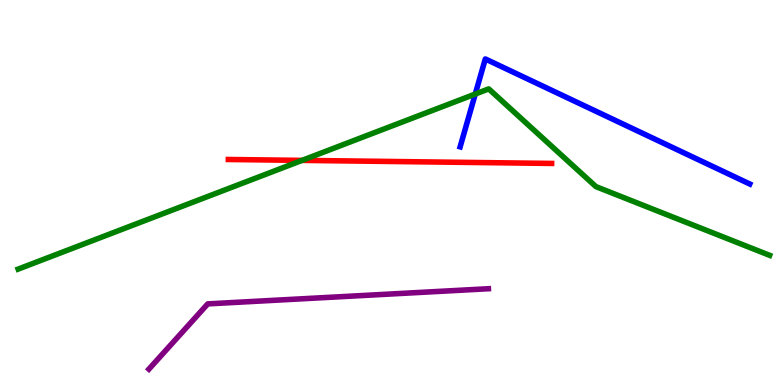[{'lines': ['blue', 'red'], 'intersections': []}, {'lines': ['green', 'red'], 'intersections': [{'x': 3.9, 'y': 5.83}]}, {'lines': ['purple', 'red'], 'intersections': []}, {'lines': ['blue', 'green'], 'intersections': [{'x': 6.13, 'y': 7.56}]}, {'lines': ['blue', 'purple'], 'intersections': []}, {'lines': ['green', 'purple'], 'intersections': []}]